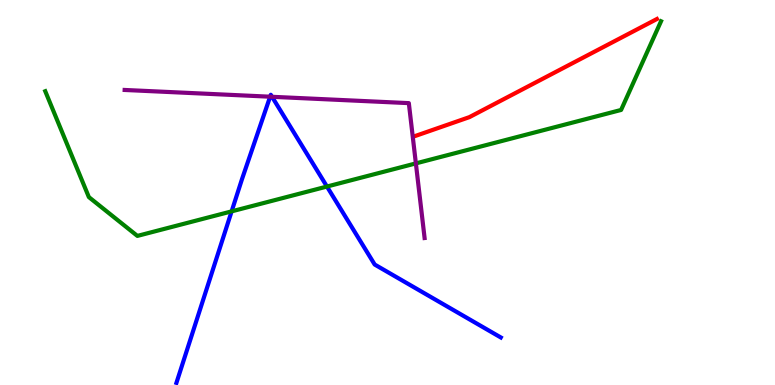[{'lines': ['blue', 'red'], 'intersections': []}, {'lines': ['green', 'red'], 'intersections': []}, {'lines': ['purple', 'red'], 'intersections': []}, {'lines': ['blue', 'green'], 'intersections': [{'x': 2.99, 'y': 4.51}, {'x': 4.22, 'y': 5.15}]}, {'lines': ['blue', 'purple'], 'intersections': [{'x': 3.49, 'y': 7.49}, {'x': 3.51, 'y': 7.49}]}, {'lines': ['green', 'purple'], 'intersections': [{'x': 5.37, 'y': 5.76}]}]